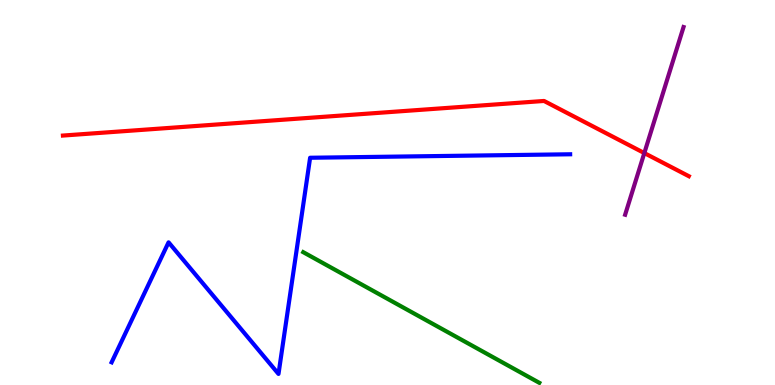[{'lines': ['blue', 'red'], 'intersections': []}, {'lines': ['green', 'red'], 'intersections': []}, {'lines': ['purple', 'red'], 'intersections': [{'x': 8.31, 'y': 6.02}]}, {'lines': ['blue', 'green'], 'intersections': []}, {'lines': ['blue', 'purple'], 'intersections': []}, {'lines': ['green', 'purple'], 'intersections': []}]